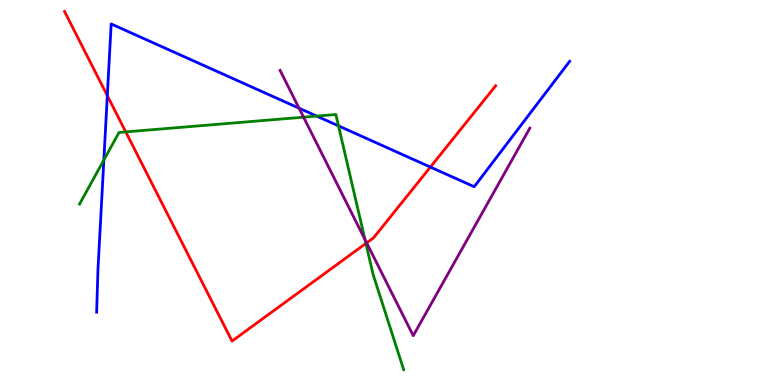[{'lines': ['blue', 'red'], 'intersections': [{'x': 1.38, 'y': 7.52}, {'x': 5.55, 'y': 5.66}]}, {'lines': ['green', 'red'], 'intersections': [{'x': 1.62, 'y': 6.57}, {'x': 4.72, 'y': 3.68}]}, {'lines': ['purple', 'red'], 'intersections': [{'x': 4.73, 'y': 3.69}]}, {'lines': ['blue', 'green'], 'intersections': [{'x': 1.34, 'y': 5.84}, {'x': 4.09, 'y': 6.98}, {'x': 4.37, 'y': 6.73}]}, {'lines': ['blue', 'purple'], 'intersections': [{'x': 3.86, 'y': 7.19}]}, {'lines': ['green', 'purple'], 'intersections': [{'x': 3.92, 'y': 6.96}, {'x': 4.71, 'y': 3.78}]}]